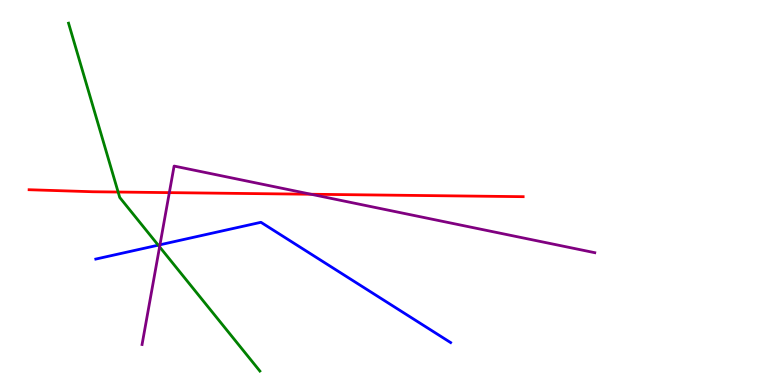[{'lines': ['blue', 'red'], 'intersections': []}, {'lines': ['green', 'red'], 'intersections': [{'x': 1.52, 'y': 5.01}]}, {'lines': ['purple', 'red'], 'intersections': [{'x': 2.19, 'y': 5.0}, {'x': 4.01, 'y': 4.95}]}, {'lines': ['blue', 'green'], 'intersections': [{'x': 2.04, 'y': 3.63}]}, {'lines': ['blue', 'purple'], 'intersections': [{'x': 2.06, 'y': 3.64}]}, {'lines': ['green', 'purple'], 'intersections': [{'x': 2.06, 'y': 3.59}]}]